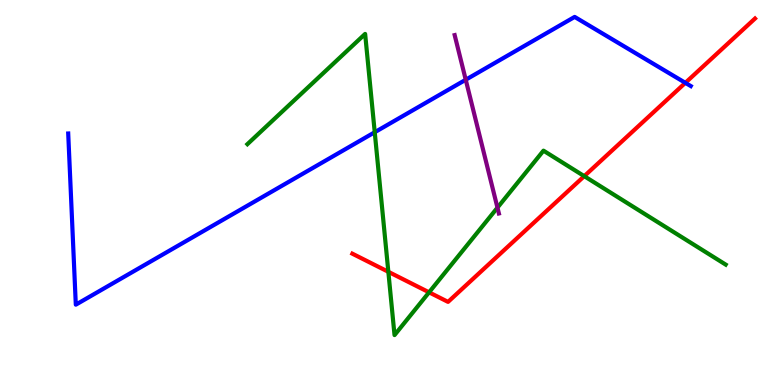[{'lines': ['blue', 'red'], 'intersections': [{'x': 8.84, 'y': 7.85}]}, {'lines': ['green', 'red'], 'intersections': [{'x': 5.01, 'y': 2.94}, {'x': 5.54, 'y': 2.41}, {'x': 7.54, 'y': 5.42}]}, {'lines': ['purple', 'red'], 'intersections': []}, {'lines': ['blue', 'green'], 'intersections': [{'x': 4.84, 'y': 6.57}]}, {'lines': ['blue', 'purple'], 'intersections': [{'x': 6.01, 'y': 7.93}]}, {'lines': ['green', 'purple'], 'intersections': [{'x': 6.42, 'y': 4.61}]}]